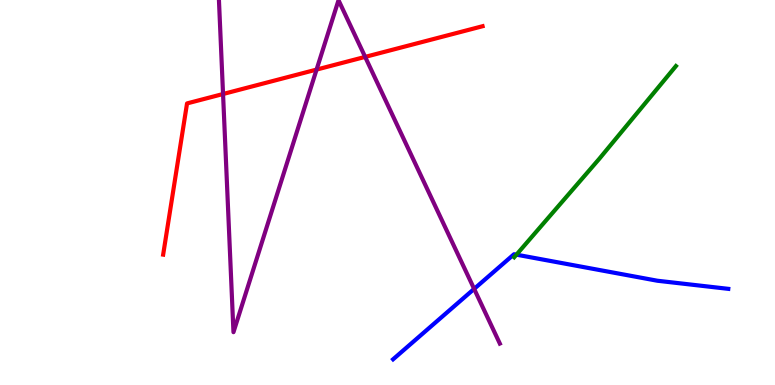[{'lines': ['blue', 'red'], 'intersections': []}, {'lines': ['green', 'red'], 'intersections': []}, {'lines': ['purple', 'red'], 'intersections': [{'x': 2.88, 'y': 7.56}, {'x': 4.08, 'y': 8.19}, {'x': 4.71, 'y': 8.52}]}, {'lines': ['blue', 'green'], 'intersections': [{'x': 6.66, 'y': 3.39}]}, {'lines': ['blue', 'purple'], 'intersections': [{'x': 6.12, 'y': 2.5}]}, {'lines': ['green', 'purple'], 'intersections': []}]